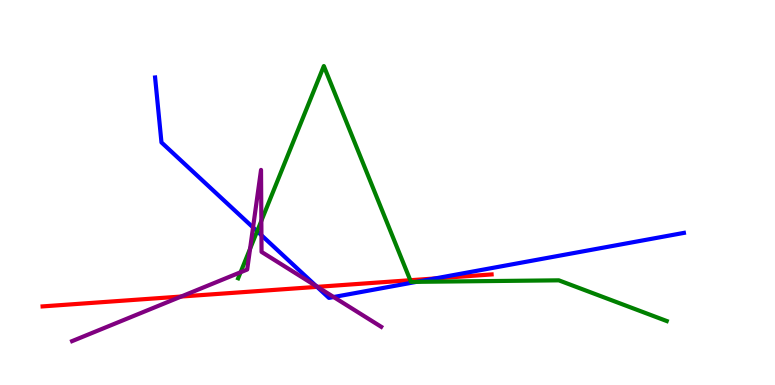[{'lines': ['blue', 'red'], 'intersections': [{'x': 4.09, 'y': 2.55}, {'x': 5.61, 'y': 2.77}]}, {'lines': ['green', 'red'], 'intersections': [{'x': 5.29, 'y': 2.72}]}, {'lines': ['purple', 'red'], 'intersections': [{'x': 2.34, 'y': 2.3}, {'x': 4.1, 'y': 2.55}]}, {'lines': ['blue', 'green'], 'intersections': [{'x': 3.32, 'y': 3.99}, {'x': 5.38, 'y': 2.68}]}, {'lines': ['blue', 'purple'], 'intersections': [{'x': 3.27, 'y': 4.09}, {'x': 3.37, 'y': 3.89}, {'x': 4.08, 'y': 2.57}, {'x': 4.31, 'y': 2.29}]}, {'lines': ['green', 'purple'], 'intersections': [{'x': 3.1, 'y': 2.93}, {'x': 3.23, 'y': 3.54}, {'x': 3.37, 'y': 4.26}]}]